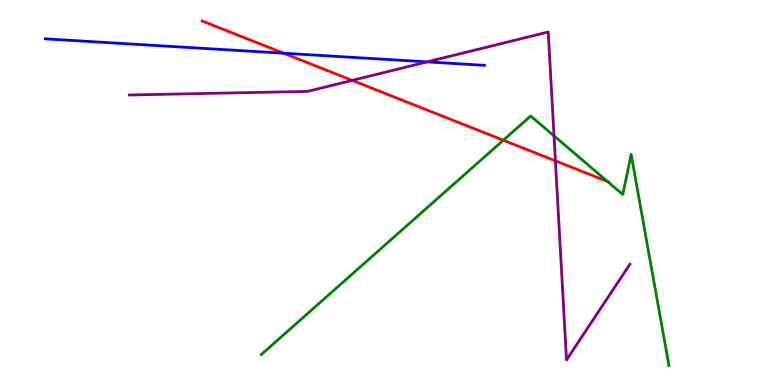[{'lines': ['blue', 'red'], 'intersections': [{'x': 3.66, 'y': 8.62}]}, {'lines': ['green', 'red'], 'intersections': [{'x': 6.49, 'y': 6.36}, {'x': 7.84, 'y': 5.29}]}, {'lines': ['purple', 'red'], 'intersections': [{'x': 4.54, 'y': 7.91}, {'x': 7.17, 'y': 5.82}]}, {'lines': ['blue', 'green'], 'intersections': []}, {'lines': ['blue', 'purple'], 'intersections': [{'x': 5.51, 'y': 8.39}]}, {'lines': ['green', 'purple'], 'intersections': [{'x': 7.15, 'y': 6.47}]}]